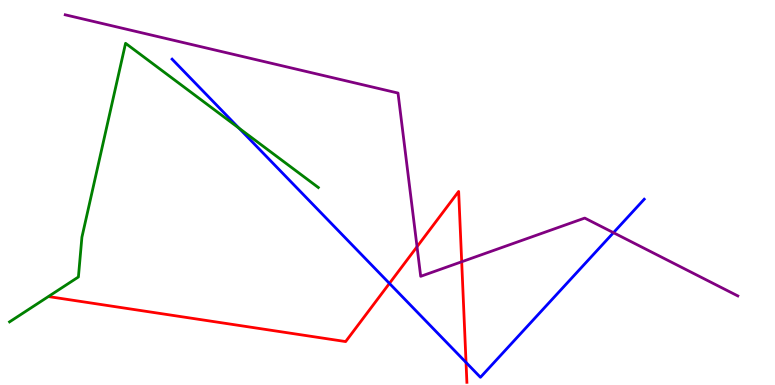[{'lines': ['blue', 'red'], 'intersections': [{'x': 5.02, 'y': 2.64}, {'x': 6.01, 'y': 0.586}]}, {'lines': ['green', 'red'], 'intersections': []}, {'lines': ['purple', 'red'], 'intersections': [{'x': 5.38, 'y': 3.59}, {'x': 5.96, 'y': 3.2}]}, {'lines': ['blue', 'green'], 'intersections': [{'x': 3.08, 'y': 6.67}]}, {'lines': ['blue', 'purple'], 'intersections': [{'x': 7.92, 'y': 3.96}]}, {'lines': ['green', 'purple'], 'intersections': []}]